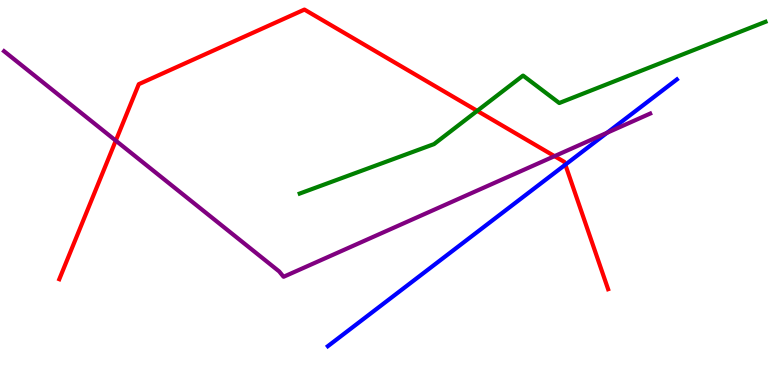[{'lines': ['blue', 'red'], 'intersections': [{'x': 7.29, 'y': 5.72}]}, {'lines': ['green', 'red'], 'intersections': [{'x': 6.16, 'y': 7.12}]}, {'lines': ['purple', 'red'], 'intersections': [{'x': 1.49, 'y': 6.35}, {'x': 7.16, 'y': 5.94}]}, {'lines': ['blue', 'green'], 'intersections': []}, {'lines': ['blue', 'purple'], 'intersections': [{'x': 7.83, 'y': 6.55}]}, {'lines': ['green', 'purple'], 'intersections': []}]